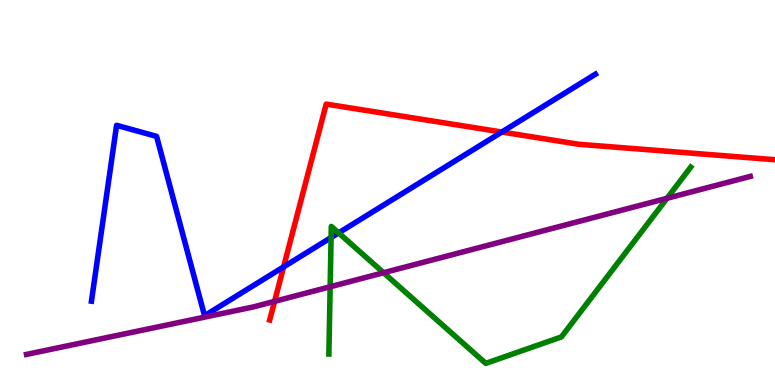[{'lines': ['blue', 'red'], 'intersections': [{'x': 3.66, 'y': 3.07}, {'x': 6.48, 'y': 6.57}]}, {'lines': ['green', 'red'], 'intersections': []}, {'lines': ['purple', 'red'], 'intersections': [{'x': 3.54, 'y': 2.17}]}, {'lines': ['blue', 'green'], 'intersections': [{'x': 4.27, 'y': 3.83}, {'x': 4.37, 'y': 3.95}]}, {'lines': ['blue', 'purple'], 'intersections': []}, {'lines': ['green', 'purple'], 'intersections': [{'x': 4.26, 'y': 2.55}, {'x': 4.95, 'y': 2.92}, {'x': 8.61, 'y': 4.85}]}]